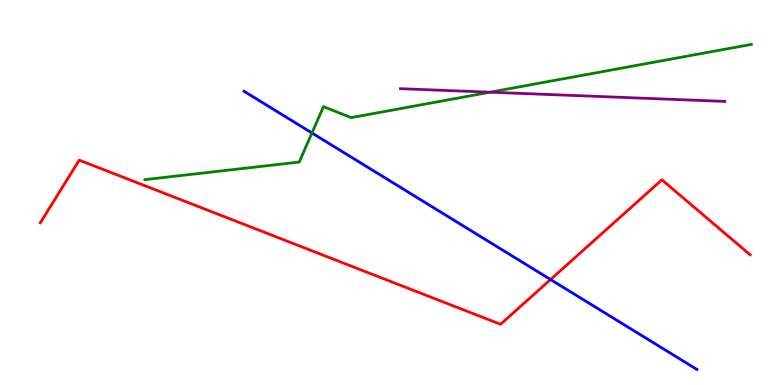[{'lines': ['blue', 'red'], 'intersections': [{'x': 7.1, 'y': 2.74}]}, {'lines': ['green', 'red'], 'intersections': []}, {'lines': ['purple', 'red'], 'intersections': []}, {'lines': ['blue', 'green'], 'intersections': [{'x': 4.03, 'y': 6.55}]}, {'lines': ['blue', 'purple'], 'intersections': []}, {'lines': ['green', 'purple'], 'intersections': [{'x': 6.32, 'y': 7.61}]}]